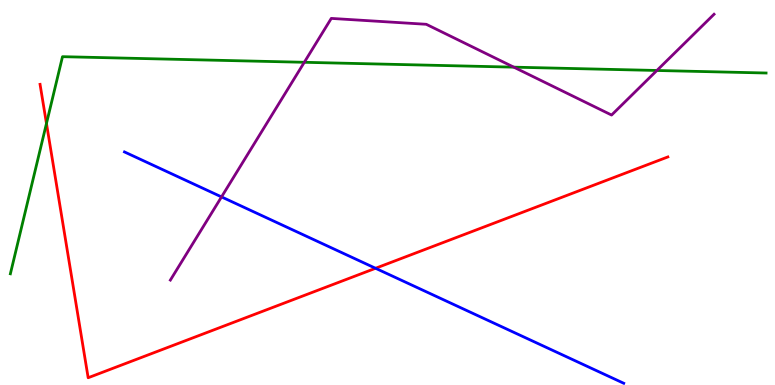[{'lines': ['blue', 'red'], 'intersections': [{'x': 4.85, 'y': 3.03}]}, {'lines': ['green', 'red'], 'intersections': [{'x': 0.6, 'y': 6.79}]}, {'lines': ['purple', 'red'], 'intersections': []}, {'lines': ['blue', 'green'], 'intersections': []}, {'lines': ['blue', 'purple'], 'intersections': [{'x': 2.86, 'y': 4.89}]}, {'lines': ['green', 'purple'], 'intersections': [{'x': 3.93, 'y': 8.38}, {'x': 6.63, 'y': 8.26}, {'x': 8.48, 'y': 8.17}]}]